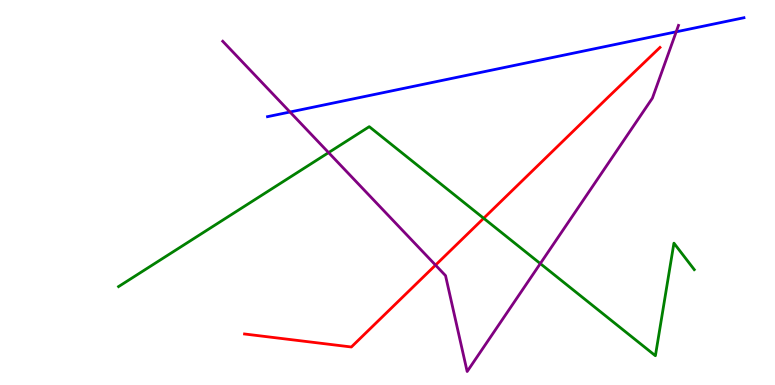[{'lines': ['blue', 'red'], 'intersections': []}, {'lines': ['green', 'red'], 'intersections': [{'x': 6.24, 'y': 4.33}]}, {'lines': ['purple', 'red'], 'intersections': [{'x': 5.62, 'y': 3.11}]}, {'lines': ['blue', 'green'], 'intersections': []}, {'lines': ['blue', 'purple'], 'intersections': [{'x': 3.74, 'y': 7.09}, {'x': 8.73, 'y': 9.17}]}, {'lines': ['green', 'purple'], 'intersections': [{'x': 4.24, 'y': 6.04}, {'x': 6.97, 'y': 3.15}]}]